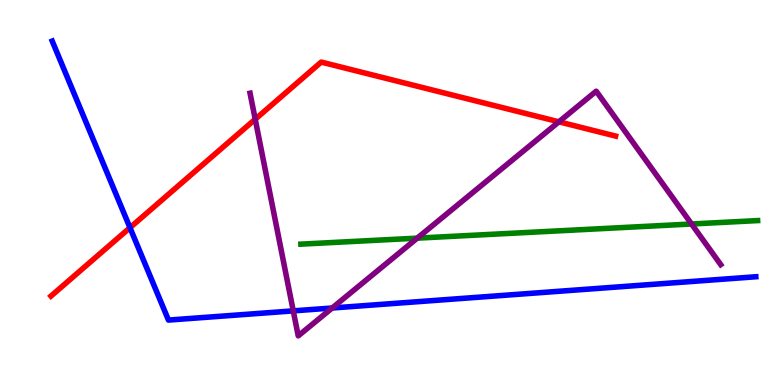[{'lines': ['blue', 'red'], 'intersections': [{'x': 1.68, 'y': 4.09}]}, {'lines': ['green', 'red'], 'intersections': []}, {'lines': ['purple', 'red'], 'intersections': [{'x': 3.29, 'y': 6.9}, {'x': 7.21, 'y': 6.84}]}, {'lines': ['blue', 'green'], 'intersections': []}, {'lines': ['blue', 'purple'], 'intersections': [{'x': 3.78, 'y': 1.93}, {'x': 4.29, 'y': 2.0}]}, {'lines': ['green', 'purple'], 'intersections': [{'x': 5.38, 'y': 3.81}, {'x': 8.92, 'y': 4.18}]}]